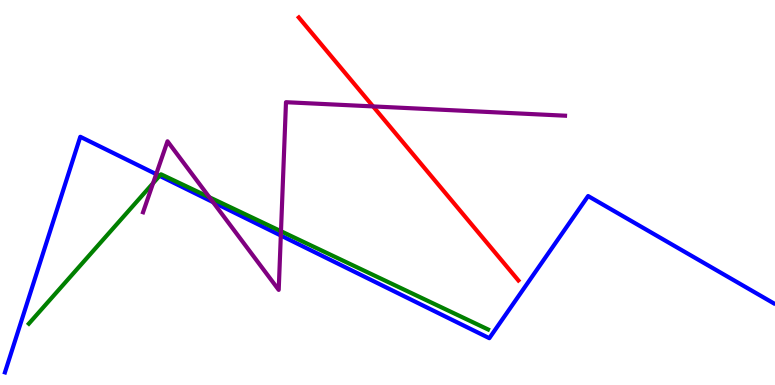[{'lines': ['blue', 'red'], 'intersections': []}, {'lines': ['green', 'red'], 'intersections': []}, {'lines': ['purple', 'red'], 'intersections': [{'x': 4.81, 'y': 7.24}]}, {'lines': ['blue', 'green'], 'intersections': [{'x': 2.06, 'y': 5.43}]}, {'lines': ['blue', 'purple'], 'intersections': [{'x': 2.02, 'y': 5.48}, {'x': 2.75, 'y': 4.75}, {'x': 3.62, 'y': 3.88}]}, {'lines': ['green', 'purple'], 'intersections': [{'x': 1.98, 'y': 5.24}, {'x': 2.7, 'y': 4.88}, {'x': 3.63, 'y': 3.99}]}]